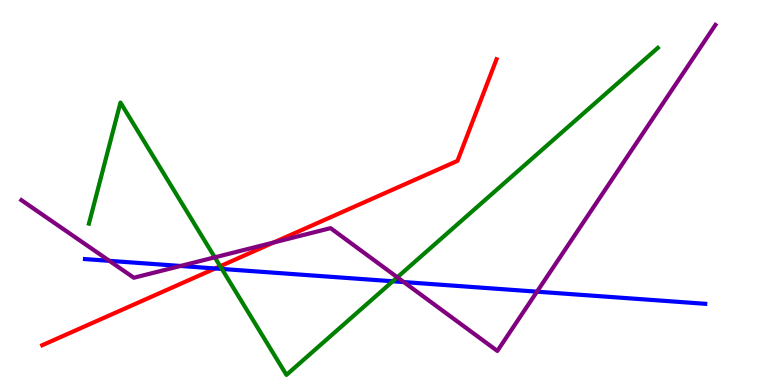[{'lines': ['blue', 'red'], 'intersections': [{'x': 2.78, 'y': 3.03}]}, {'lines': ['green', 'red'], 'intersections': [{'x': 2.84, 'y': 3.09}]}, {'lines': ['purple', 'red'], 'intersections': [{'x': 3.53, 'y': 3.7}]}, {'lines': ['blue', 'green'], 'intersections': [{'x': 2.86, 'y': 3.01}, {'x': 5.07, 'y': 2.69}]}, {'lines': ['blue', 'purple'], 'intersections': [{'x': 1.41, 'y': 3.23}, {'x': 2.33, 'y': 3.09}, {'x': 5.21, 'y': 2.67}, {'x': 6.93, 'y': 2.42}]}, {'lines': ['green', 'purple'], 'intersections': [{'x': 2.77, 'y': 3.32}, {'x': 5.13, 'y': 2.8}]}]